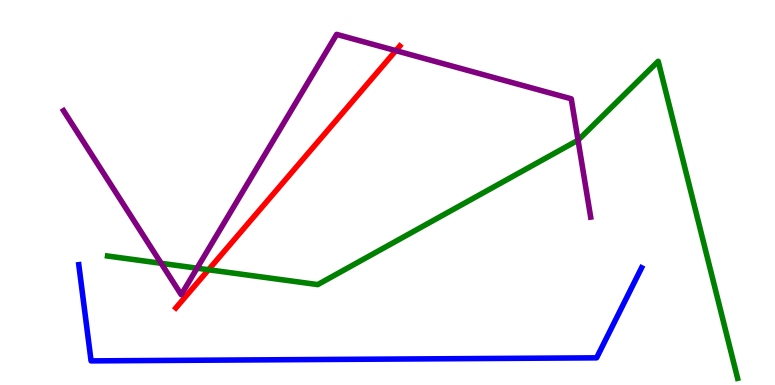[{'lines': ['blue', 'red'], 'intersections': []}, {'lines': ['green', 'red'], 'intersections': [{'x': 2.69, 'y': 2.99}]}, {'lines': ['purple', 'red'], 'intersections': [{'x': 5.11, 'y': 8.68}]}, {'lines': ['blue', 'green'], 'intersections': []}, {'lines': ['blue', 'purple'], 'intersections': []}, {'lines': ['green', 'purple'], 'intersections': [{'x': 2.08, 'y': 3.16}, {'x': 2.54, 'y': 3.03}, {'x': 7.46, 'y': 6.36}]}]